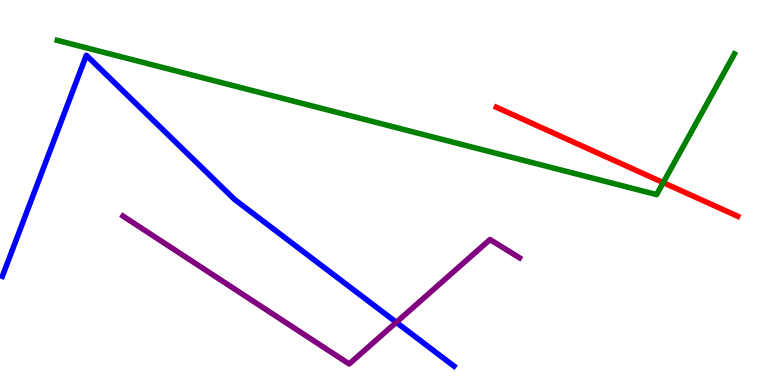[{'lines': ['blue', 'red'], 'intersections': []}, {'lines': ['green', 'red'], 'intersections': [{'x': 8.56, 'y': 5.26}]}, {'lines': ['purple', 'red'], 'intersections': []}, {'lines': ['blue', 'green'], 'intersections': []}, {'lines': ['blue', 'purple'], 'intersections': [{'x': 5.11, 'y': 1.63}]}, {'lines': ['green', 'purple'], 'intersections': []}]